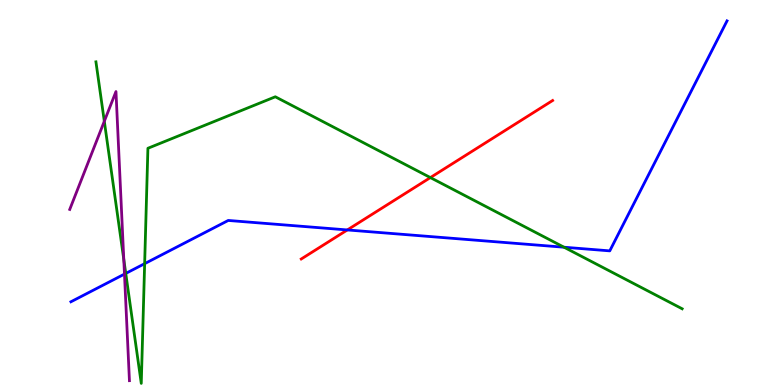[{'lines': ['blue', 'red'], 'intersections': [{'x': 4.48, 'y': 4.03}]}, {'lines': ['green', 'red'], 'intersections': [{'x': 5.55, 'y': 5.39}]}, {'lines': ['purple', 'red'], 'intersections': []}, {'lines': ['blue', 'green'], 'intersections': [{'x': 1.62, 'y': 2.9}, {'x': 1.87, 'y': 3.15}, {'x': 7.28, 'y': 3.58}]}, {'lines': ['blue', 'purple'], 'intersections': [{'x': 1.61, 'y': 2.88}]}, {'lines': ['green', 'purple'], 'intersections': [{'x': 1.35, 'y': 6.85}, {'x': 1.6, 'y': 3.26}]}]